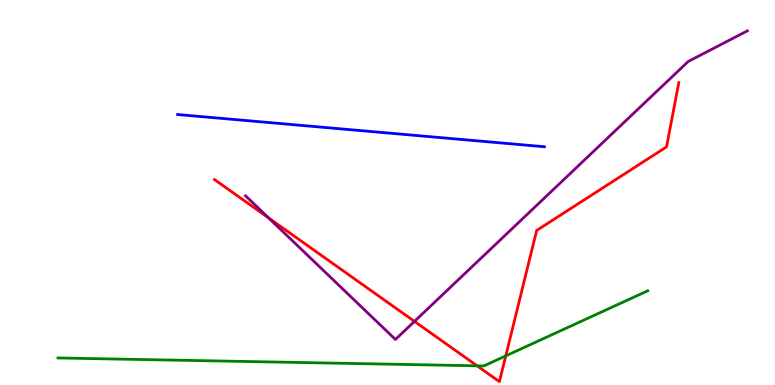[{'lines': ['blue', 'red'], 'intersections': []}, {'lines': ['green', 'red'], 'intersections': [{'x': 6.16, 'y': 0.498}, {'x': 6.53, 'y': 0.756}]}, {'lines': ['purple', 'red'], 'intersections': [{'x': 3.47, 'y': 4.34}, {'x': 5.35, 'y': 1.65}]}, {'lines': ['blue', 'green'], 'intersections': []}, {'lines': ['blue', 'purple'], 'intersections': []}, {'lines': ['green', 'purple'], 'intersections': []}]